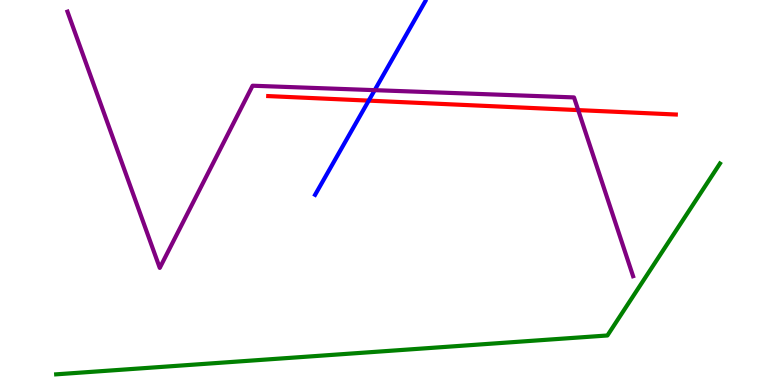[{'lines': ['blue', 'red'], 'intersections': [{'x': 4.76, 'y': 7.39}]}, {'lines': ['green', 'red'], 'intersections': []}, {'lines': ['purple', 'red'], 'intersections': [{'x': 7.46, 'y': 7.14}]}, {'lines': ['blue', 'green'], 'intersections': []}, {'lines': ['blue', 'purple'], 'intersections': [{'x': 4.83, 'y': 7.66}]}, {'lines': ['green', 'purple'], 'intersections': []}]